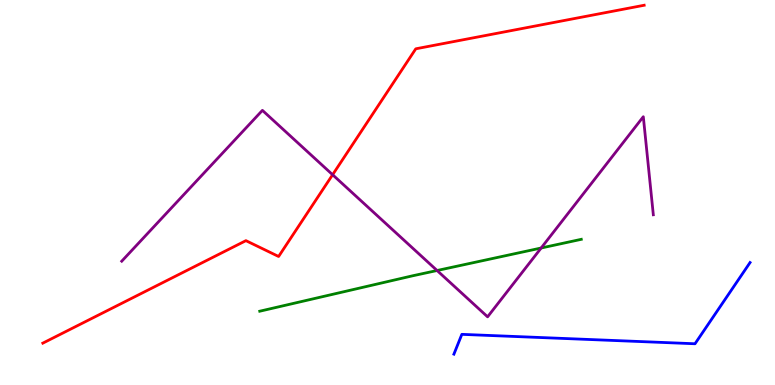[{'lines': ['blue', 'red'], 'intersections': []}, {'lines': ['green', 'red'], 'intersections': []}, {'lines': ['purple', 'red'], 'intersections': [{'x': 4.29, 'y': 5.46}]}, {'lines': ['blue', 'green'], 'intersections': []}, {'lines': ['blue', 'purple'], 'intersections': []}, {'lines': ['green', 'purple'], 'intersections': [{'x': 5.64, 'y': 2.97}, {'x': 6.98, 'y': 3.56}]}]